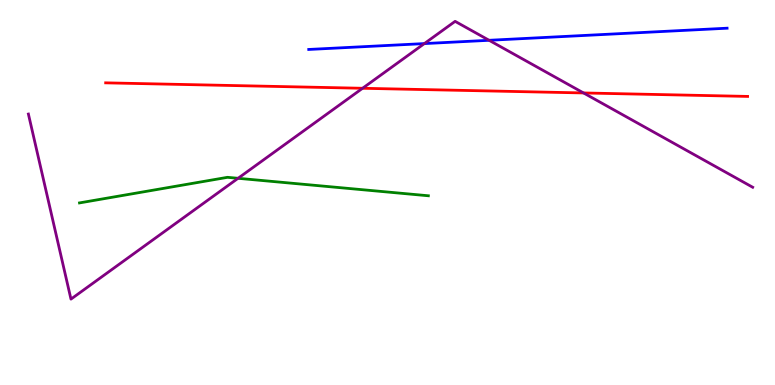[{'lines': ['blue', 'red'], 'intersections': []}, {'lines': ['green', 'red'], 'intersections': []}, {'lines': ['purple', 'red'], 'intersections': [{'x': 4.68, 'y': 7.71}, {'x': 7.53, 'y': 7.59}]}, {'lines': ['blue', 'green'], 'intersections': []}, {'lines': ['blue', 'purple'], 'intersections': [{'x': 5.48, 'y': 8.87}, {'x': 6.31, 'y': 8.95}]}, {'lines': ['green', 'purple'], 'intersections': [{'x': 3.07, 'y': 5.37}]}]